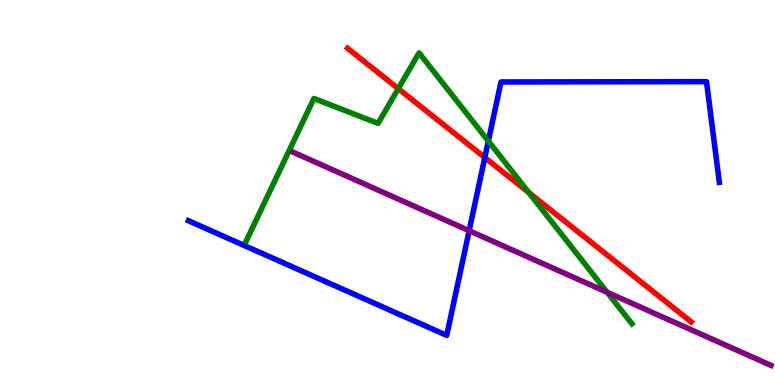[{'lines': ['blue', 'red'], 'intersections': [{'x': 6.26, 'y': 5.91}]}, {'lines': ['green', 'red'], 'intersections': [{'x': 5.14, 'y': 7.7}, {'x': 6.82, 'y': 5.0}]}, {'lines': ['purple', 'red'], 'intersections': []}, {'lines': ['blue', 'green'], 'intersections': [{'x': 6.3, 'y': 6.34}]}, {'lines': ['blue', 'purple'], 'intersections': [{'x': 6.05, 'y': 4.01}]}, {'lines': ['green', 'purple'], 'intersections': [{'x': 7.83, 'y': 2.41}]}]